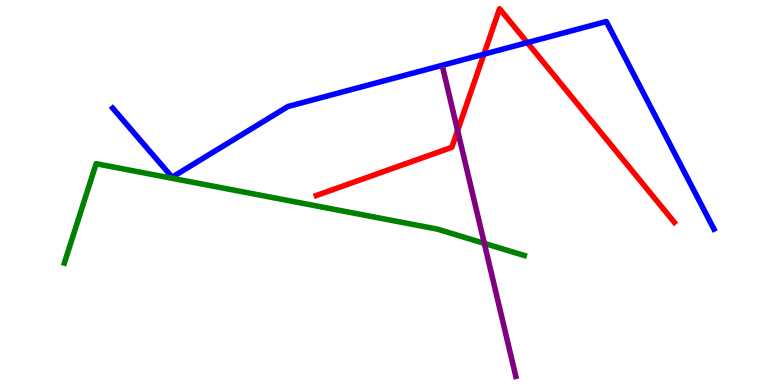[{'lines': ['blue', 'red'], 'intersections': [{'x': 6.24, 'y': 8.59}, {'x': 6.8, 'y': 8.89}]}, {'lines': ['green', 'red'], 'intersections': []}, {'lines': ['purple', 'red'], 'intersections': [{'x': 5.9, 'y': 6.61}]}, {'lines': ['blue', 'green'], 'intersections': []}, {'lines': ['blue', 'purple'], 'intersections': []}, {'lines': ['green', 'purple'], 'intersections': [{'x': 6.25, 'y': 3.68}]}]